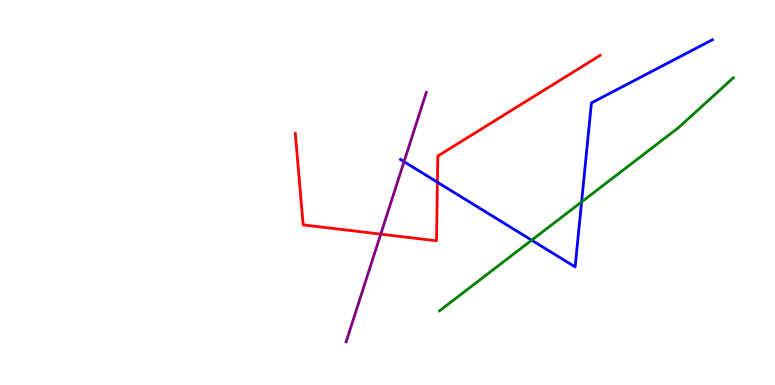[{'lines': ['blue', 'red'], 'intersections': [{'x': 5.64, 'y': 5.27}]}, {'lines': ['green', 'red'], 'intersections': []}, {'lines': ['purple', 'red'], 'intersections': [{'x': 4.91, 'y': 3.92}]}, {'lines': ['blue', 'green'], 'intersections': [{'x': 6.86, 'y': 3.76}, {'x': 7.5, 'y': 4.76}]}, {'lines': ['blue', 'purple'], 'intersections': [{'x': 5.21, 'y': 5.8}]}, {'lines': ['green', 'purple'], 'intersections': []}]